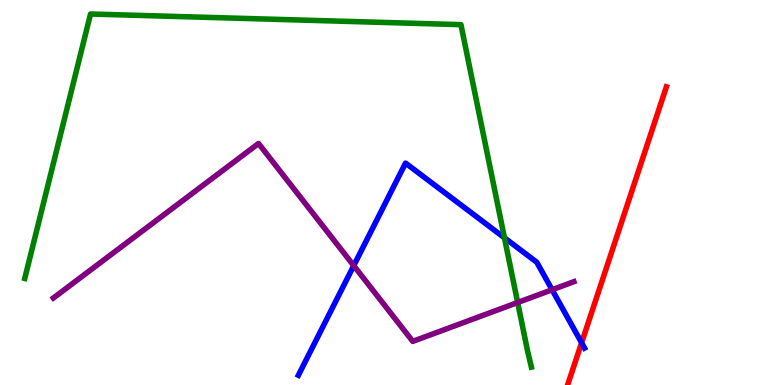[{'lines': ['blue', 'red'], 'intersections': [{'x': 7.5, 'y': 1.1}]}, {'lines': ['green', 'red'], 'intersections': []}, {'lines': ['purple', 'red'], 'intersections': []}, {'lines': ['blue', 'green'], 'intersections': [{'x': 6.51, 'y': 3.82}]}, {'lines': ['blue', 'purple'], 'intersections': [{'x': 4.56, 'y': 3.1}, {'x': 7.12, 'y': 2.47}]}, {'lines': ['green', 'purple'], 'intersections': [{'x': 6.68, 'y': 2.14}]}]